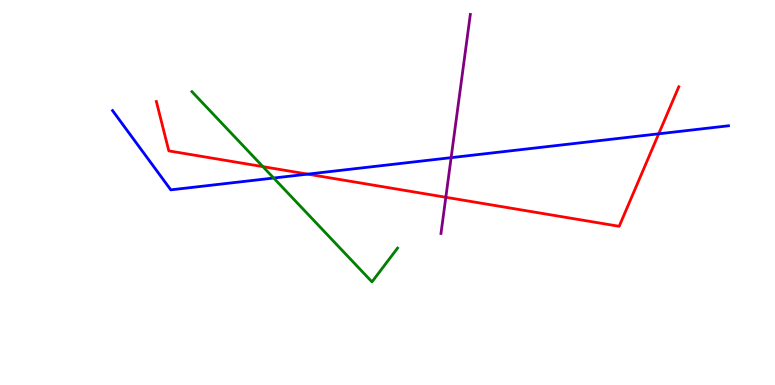[{'lines': ['blue', 'red'], 'intersections': [{'x': 3.97, 'y': 5.48}, {'x': 8.5, 'y': 6.52}]}, {'lines': ['green', 'red'], 'intersections': [{'x': 3.39, 'y': 5.67}]}, {'lines': ['purple', 'red'], 'intersections': [{'x': 5.75, 'y': 4.88}]}, {'lines': ['blue', 'green'], 'intersections': [{'x': 3.53, 'y': 5.38}]}, {'lines': ['blue', 'purple'], 'intersections': [{'x': 5.82, 'y': 5.91}]}, {'lines': ['green', 'purple'], 'intersections': []}]